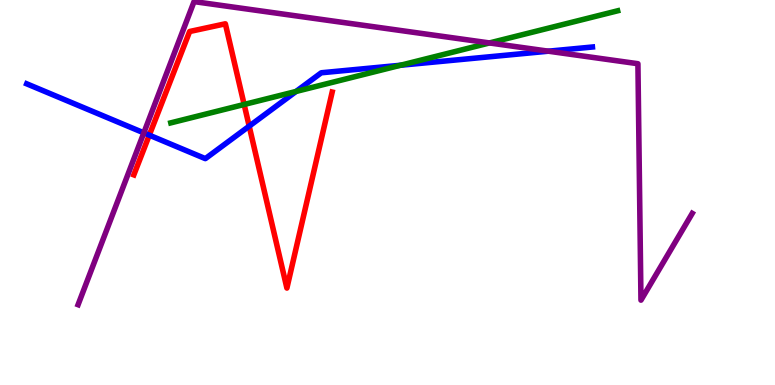[{'lines': ['blue', 'red'], 'intersections': [{'x': 1.93, 'y': 6.49}, {'x': 3.22, 'y': 6.72}]}, {'lines': ['green', 'red'], 'intersections': [{'x': 3.15, 'y': 7.29}]}, {'lines': ['purple', 'red'], 'intersections': []}, {'lines': ['blue', 'green'], 'intersections': [{'x': 3.82, 'y': 7.62}, {'x': 5.17, 'y': 8.31}]}, {'lines': ['blue', 'purple'], 'intersections': [{'x': 1.86, 'y': 6.55}, {'x': 7.08, 'y': 8.67}]}, {'lines': ['green', 'purple'], 'intersections': [{'x': 6.32, 'y': 8.88}]}]